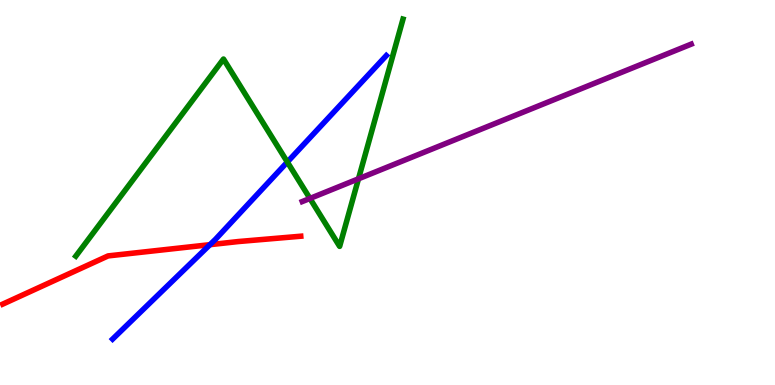[{'lines': ['blue', 'red'], 'intersections': [{'x': 2.71, 'y': 3.64}]}, {'lines': ['green', 'red'], 'intersections': []}, {'lines': ['purple', 'red'], 'intersections': []}, {'lines': ['blue', 'green'], 'intersections': [{'x': 3.71, 'y': 5.79}]}, {'lines': ['blue', 'purple'], 'intersections': []}, {'lines': ['green', 'purple'], 'intersections': [{'x': 4.0, 'y': 4.85}, {'x': 4.63, 'y': 5.36}]}]